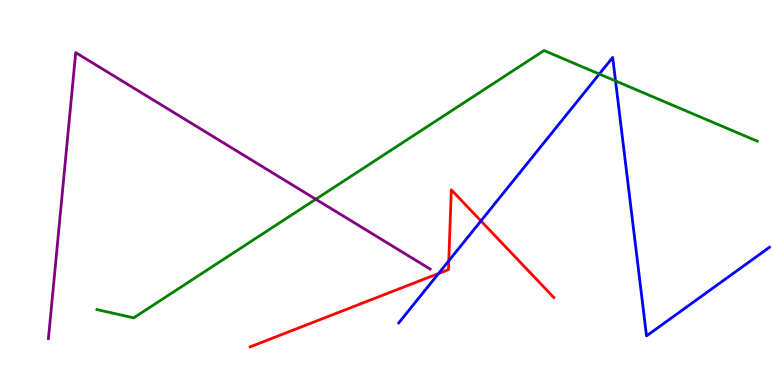[{'lines': ['blue', 'red'], 'intersections': [{'x': 5.66, 'y': 2.9}, {'x': 5.79, 'y': 3.23}, {'x': 6.21, 'y': 4.26}]}, {'lines': ['green', 'red'], 'intersections': []}, {'lines': ['purple', 'red'], 'intersections': []}, {'lines': ['blue', 'green'], 'intersections': [{'x': 7.73, 'y': 8.08}, {'x': 7.94, 'y': 7.9}]}, {'lines': ['blue', 'purple'], 'intersections': []}, {'lines': ['green', 'purple'], 'intersections': [{'x': 4.07, 'y': 4.83}]}]